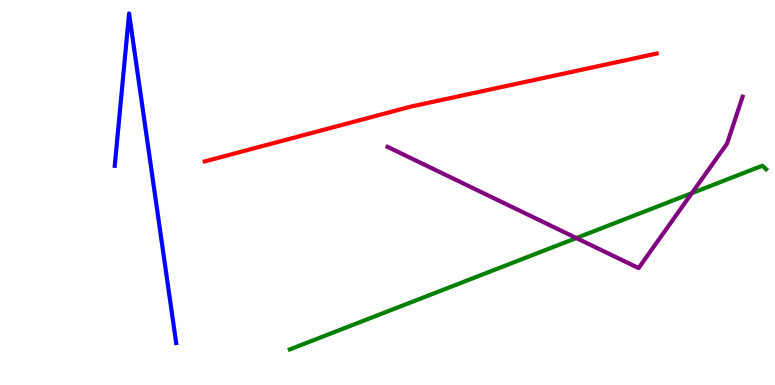[{'lines': ['blue', 'red'], 'intersections': []}, {'lines': ['green', 'red'], 'intersections': []}, {'lines': ['purple', 'red'], 'intersections': []}, {'lines': ['blue', 'green'], 'intersections': []}, {'lines': ['blue', 'purple'], 'intersections': []}, {'lines': ['green', 'purple'], 'intersections': [{'x': 7.44, 'y': 3.82}, {'x': 8.93, 'y': 4.98}]}]